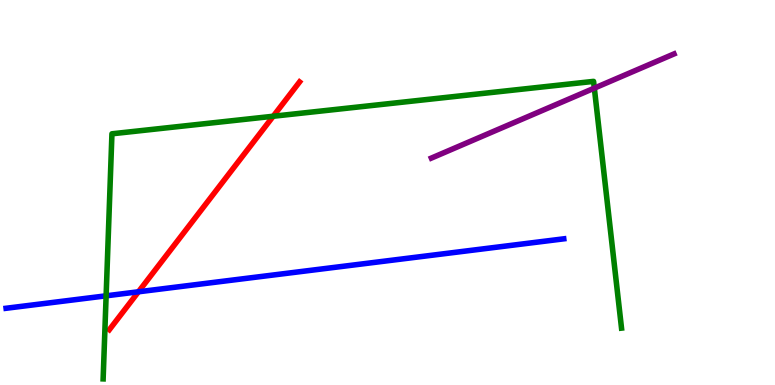[{'lines': ['blue', 'red'], 'intersections': [{'x': 1.79, 'y': 2.42}]}, {'lines': ['green', 'red'], 'intersections': [{'x': 3.53, 'y': 6.98}]}, {'lines': ['purple', 'red'], 'intersections': []}, {'lines': ['blue', 'green'], 'intersections': [{'x': 1.37, 'y': 2.32}]}, {'lines': ['blue', 'purple'], 'intersections': []}, {'lines': ['green', 'purple'], 'intersections': [{'x': 7.67, 'y': 7.71}]}]